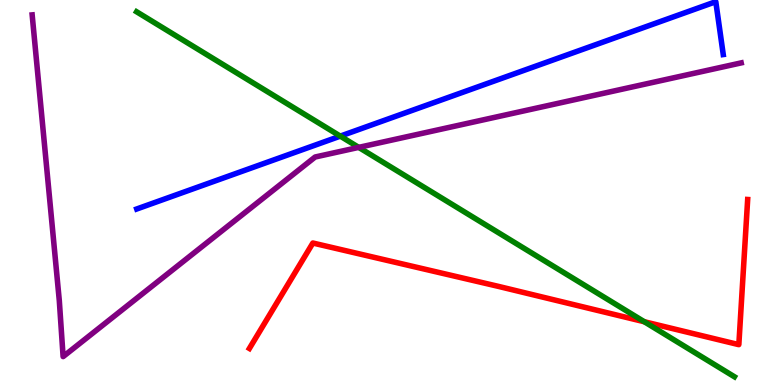[{'lines': ['blue', 'red'], 'intersections': []}, {'lines': ['green', 'red'], 'intersections': [{'x': 8.31, 'y': 1.64}]}, {'lines': ['purple', 'red'], 'intersections': []}, {'lines': ['blue', 'green'], 'intersections': [{'x': 4.39, 'y': 6.46}]}, {'lines': ['blue', 'purple'], 'intersections': []}, {'lines': ['green', 'purple'], 'intersections': [{'x': 4.63, 'y': 6.17}]}]